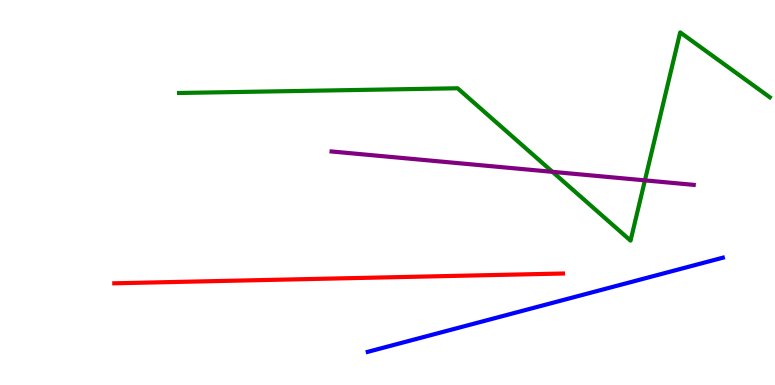[{'lines': ['blue', 'red'], 'intersections': []}, {'lines': ['green', 'red'], 'intersections': []}, {'lines': ['purple', 'red'], 'intersections': []}, {'lines': ['blue', 'green'], 'intersections': []}, {'lines': ['blue', 'purple'], 'intersections': []}, {'lines': ['green', 'purple'], 'intersections': [{'x': 7.13, 'y': 5.54}, {'x': 8.32, 'y': 5.32}]}]